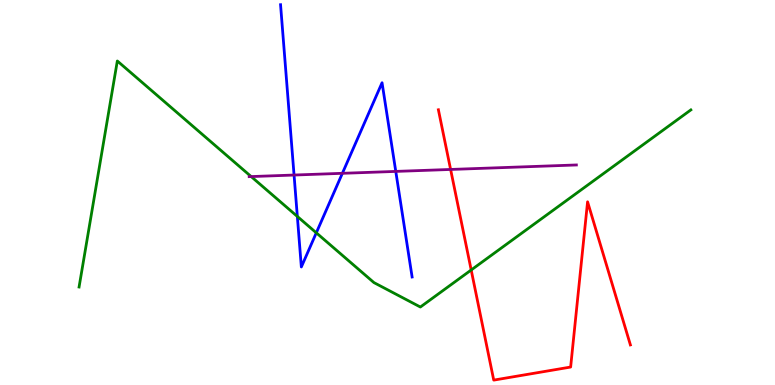[{'lines': ['blue', 'red'], 'intersections': []}, {'lines': ['green', 'red'], 'intersections': [{'x': 6.08, 'y': 2.99}]}, {'lines': ['purple', 'red'], 'intersections': [{'x': 5.81, 'y': 5.6}]}, {'lines': ['blue', 'green'], 'intersections': [{'x': 3.84, 'y': 4.38}, {'x': 4.08, 'y': 3.95}]}, {'lines': ['blue', 'purple'], 'intersections': [{'x': 3.79, 'y': 5.45}, {'x': 4.42, 'y': 5.5}, {'x': 5.11, 'y': 5.55}]}, {'lines': ['green', 'purple'], 'intersections': [{'x': 3.24, 'y': 5.41}]}]